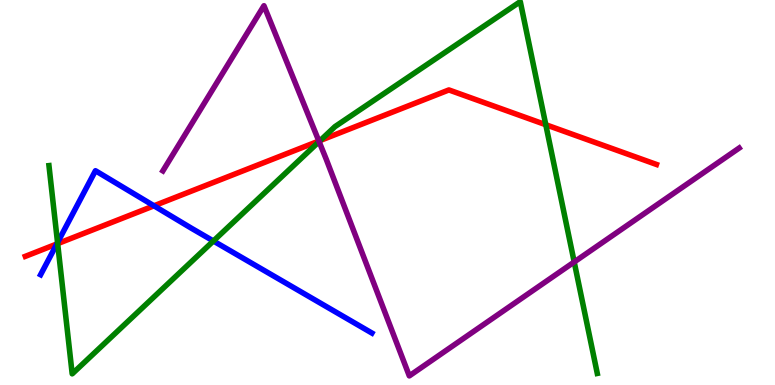[{'lines': ['blue', 'red'], 'intersections': [{'x': 0.733, 'y': 3.66}, {'x': 1.99, 'y': 4.65}]}, {'lines': ['green', 'red'], 'intersections': [{'x': 0.744, 'y': 3.67}, {'x': 4.13, 'y': 6.35}, {'x': 7.04, 'y': 6.76}]}, {'lines': ['purple', 'red'], 'intersections': [{'x': 4.11, 'y': 6.34}]}, {'lines': ['blue', 'green'], 'intersections': [{'x': 0.743, 'y': 3.7}, {'x': 2.75, 'y': 3.74}]}, {'lines': ['blue', 'purple'], 'intersections': []}, {'lines': ['green', 'purple'], 'intersections': [{'x': 4.12, 'y': 6.32}, {'x': 7.41, 'y': 3.2}]}]